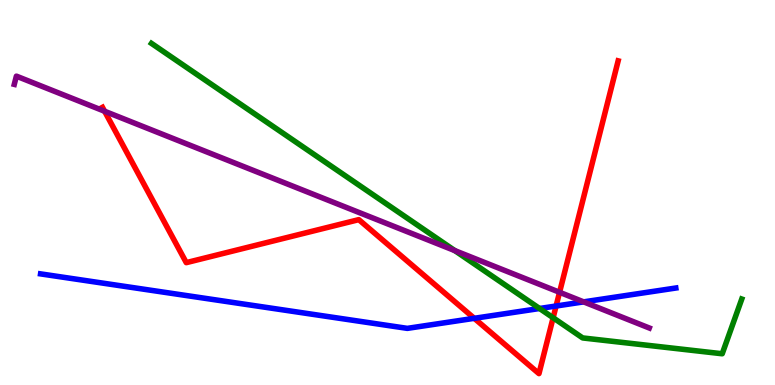[{'lines': ['blue', 'red'], 'intersections': [{'x': 6.12, 'y': 1.73}, {'x': 7.18, 'y': 2.05}]}, {'lines': ['green', 'red'], 'intersections': [{'x': 7.14, 'y': 1.75}]}, {'lines': ['purple', 'red'], 'intersections': [{'x': 1.35, 'y': 7.11}, {'x': 7.22, 'y': 2.41}]}, {'lines': ['blue', 'green'], 'intersections': [{'x': 6.96, 'y': 1.99}]}, {'lines': ['blue', 'purple'], 'intersections': [{'x': 7.53, 'y': 2.16}]}, {'lines': ['green', 'purple'], 'intersections': [{'x': 5.87, 'y': 3.49}]}]